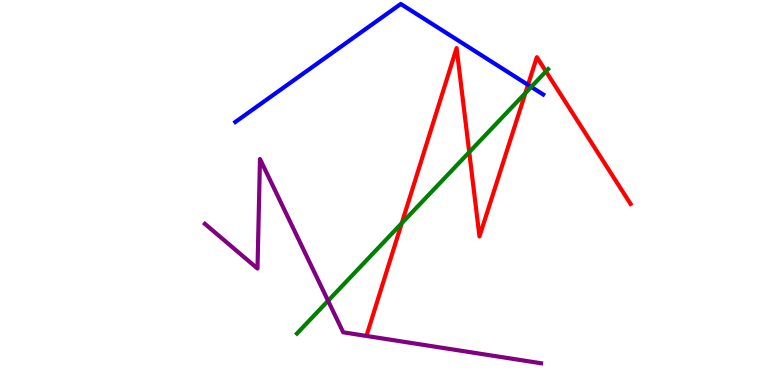[{'lines': ['blue', 'red'], 'intersections': [{'x': 6.81, 'y': 7.8}]}, {'lines': ['green', 'red'], 'intersections': [{'x': 5.18, 'y': 4.2}, {'x': 6.05, 'y': 6.05}, {'x': 6.78, 'y': 7.58}, {'x': 7.04, 'y': 8.14}]}, {'lines': ['purple', 'red'], 'intersections': []}, {'lines': ['blue', 'green'], 'intersections': [{'x': 6.85, 'y': 7.74}]}, {'lines': ['blue', 'purple'], 'intersections': []}, {'lines': ['green', 'purple'], 'intersections': [{'x': 4.23, 'y': 2.19}]}]